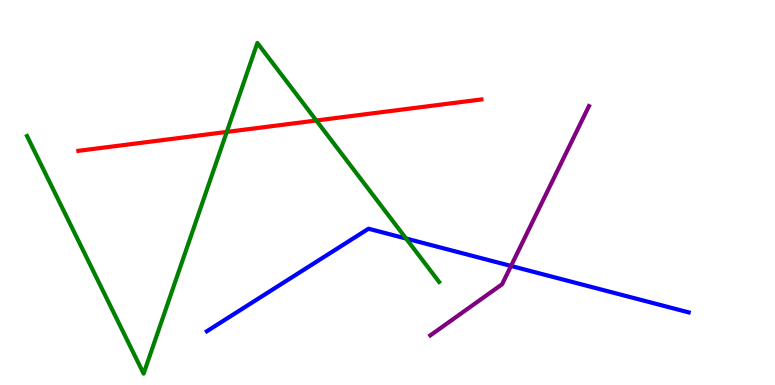[{'lines': ['blue', 'red'], 'intersections': []}, {'lines': ['green', 'red'], 'intersections': [{'x': 2.93, 'y': 6.57}, {'x': 4.08, 'y': 6.87}]}, {'lines': ['purple', 'red'], 'intersections': []}, {'lines': ['blue', 'green'], 'intersections': [{'x': 5.24, 'y': 3.8}]}, {'lines': ['blue', 'purple'], 'intersections': [{'x': 6.59, 'y': 3.09}]}, {'lines': ['green', 'purple'], 'intersections': []}]